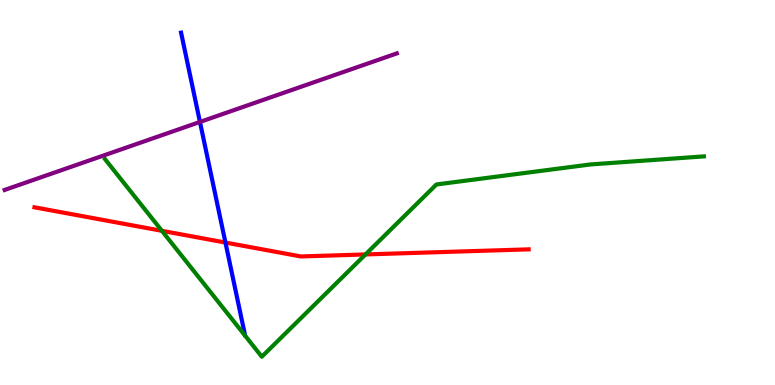[{'lines': ['blue', 'red'], 'intersections': [{'x': 2.91, 'y': 3.7}]}, {'lines': ['green', 'red'], 'intersections': [{'x': 2.09, 'y': 4.0}, {'x': 4.72, 'y': 3.39}]}, {'lines': ['purple', 'red'], 'intersections': []}, {'lines': ['blue', 'green'], 'intersections': []}, {'lines': ['blue', 'purple'], 'intersections': [{'x': 2.58, 'y': 6.83}]}, {'lines': ['green', 'purple'], 'intersections': []}]